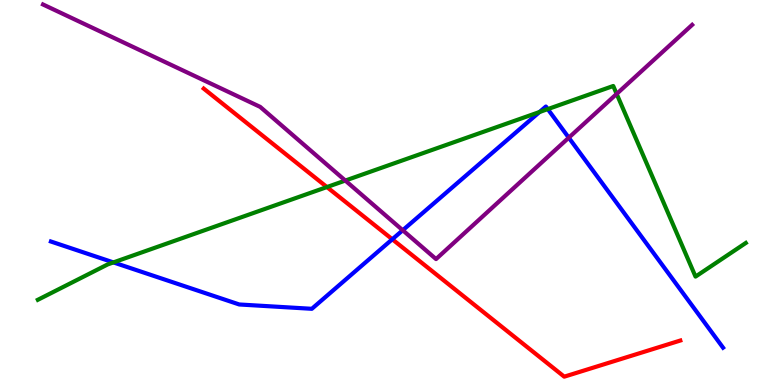[{'lines': ['blue', 'red'], 'intersections': [{'x': 5.06, 'y': 3.79}]}, {'lines': ['green', 'red'], 'intersections': [{'x': 4.22, 'y': 5.14}]}, {'lines': ['purple', 'red'], 'intersections': []}, {'lines': ['blue', 'green'], 'intersections': [{'x': 1.46, 'y': 3.18}, {'x': 6.96, 'y': 7.09}, {'x': 7.07, 'y': 7.17}]}, {'lines': ['blue', 'purple'], 'intersections': [{'x': 5.2, 'y': 4.02}, {'x': 7.34, 'y': 6.42}]}, {'lines': ['green', 'purple'], 'intersections': [{'x': 4.46, 'y': 5.31}, {'x': 7.96, 'y': 7.56}]}]